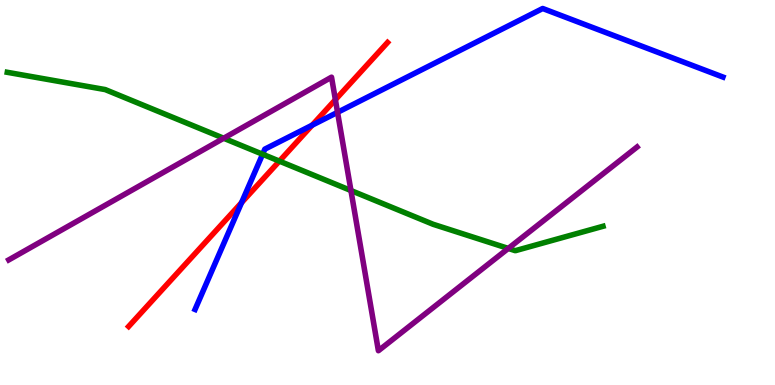[{'lines': ['blue', 'red'], 'intersections': [{'x': 3.12, 'y': 4.74}, {'x': 4.03, 'y': 6.75}]}, {'lines': ['green', 'red'], 'intersections': [{'x': 3.6, 'y': 5.81}]}, {'lines': ['purple', 'red'], 'intersections': [{'x': 4.33, 'y': 7.41}]}, {'lines': ['blue', 'green'], 'intersections': [{'x': 3.39, 'y': 5.99}]}, {'lines': ['blue', 'purple'], 'intersections': [{'x': 4.36, 'y': 7.08}]}, {'lines': ['green', 'purple'], 'intersections': [{'x': 2.89, 'y': 6.41}, {'x': 4.53, 'y': 5.05}, {'x': 6.56, 'y': 3.55}]}]